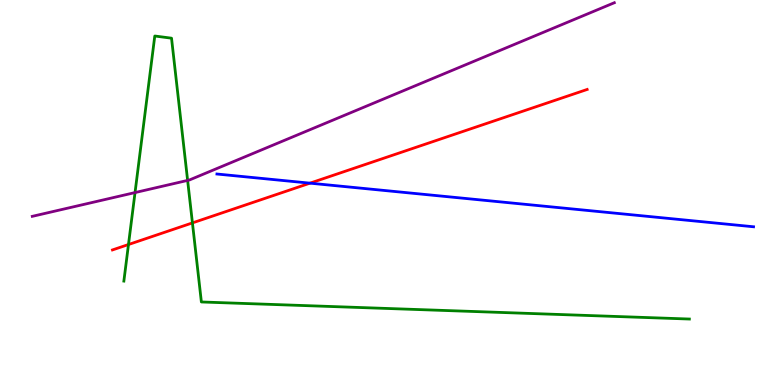[{'lines': ['blue', 'red'], 'intersections': [{'x': 4.0, 'y': 5.24}]}, {'lines': ['green', 'red'], 'intersections': [{'x': 1.66, 'y': 3.65}, {'x': 2.48, 'y': 4.21}]}, {'lines': ['purple', 'red'], 'intersections': []}, {'lines': ['blue', 'green'], 'intersections': []}, {'lines': ['blue', 'purple'], 'intersections': []}, {'lines': ['green', 'purple'], 'intersections': [{'x': 1.74, 'y': 5.0}, {'x': 2.42, 'y': 5.31}]}]